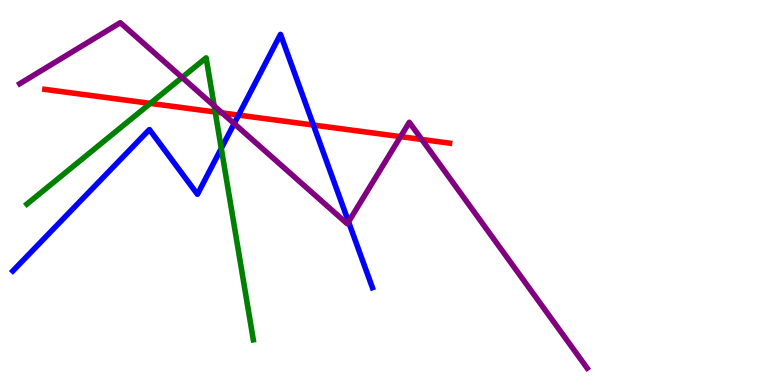[{'lines': ['blue', 'red'], 'intersections': [{'x': 3.08, 'y': 7.01}, {'x': 4.04, 'y': 6.75}]}, {'lines': ['green', 'red'], 'intersections': [{'x': 1.94, 'y': 7.31}, {'x': 2.78, 'y': 7.09}]}, {'lines': ['purple', 'red'], 'intersections': [{'x': 2.87, 'y': 7.07}, {'x': 5.17, 'y': 6.45}, {'x': 5.44, 'y': 6.38}]}, {'lines': ['blue', 'green'], 'intersections': [{'x': 2.86, 'y': 6.15}]}, {'lines': ['blue', 'purple'], 'intersections': [{'x': 3.02, 'y': 6.79}, {'x': 4.5, 'y': 4.24}]}, {'lines': ['green', 'purple'], 'intersections': [{'x': 2.35, 'y': 7.99}, {'x': 2.76, 'y': 7.25}]}]